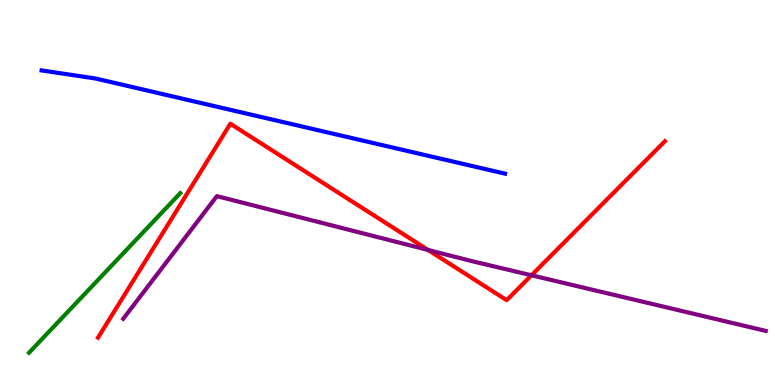[{'lines': ['blue', 'red'], 'intersections': []}, {'lines': ['green', 'red'], 'intersections': []}, {'lines': ['purple', 'red'], 'intersections': [{'x': 5.52, 'y': 3.51}, {'x': 6.86, 'y': 2.85}]}, {'lines': ['blue', 'green'], 'intersections': []}, {'lines': ['blue', 'purple'], 'intersections': []}, {'lines': ['green', 'purple'], 'intersections': []}]